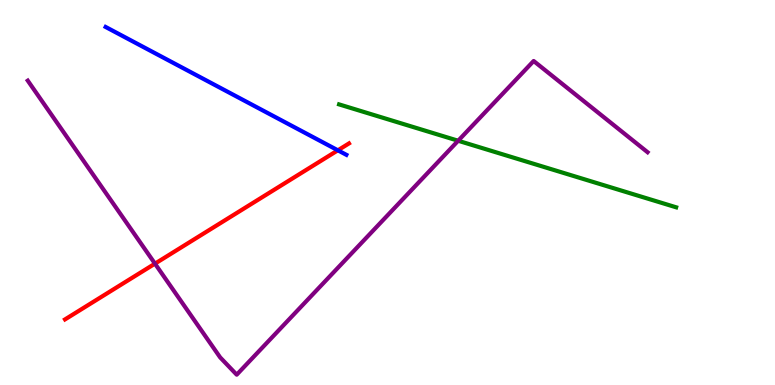[{'lines': ['blue', 'red'], 'intersections': [{'x': 4.36, 'y': 6.1}]}, {'lines': ['green', 'red'], 'intersections': []}, {'lines': ['purple', 'red'], 'intersections': [{'x': 2.0, 'y': 3.15}]}, {'lines': ['blue', 'green'], 'intersections': []}, {'lines': ['blue', 'purple'], 'intersections': []}, {'lines': ['green', 'purple'], 'intersections': [{'x': 5.91, 'y': 6.34}]}]